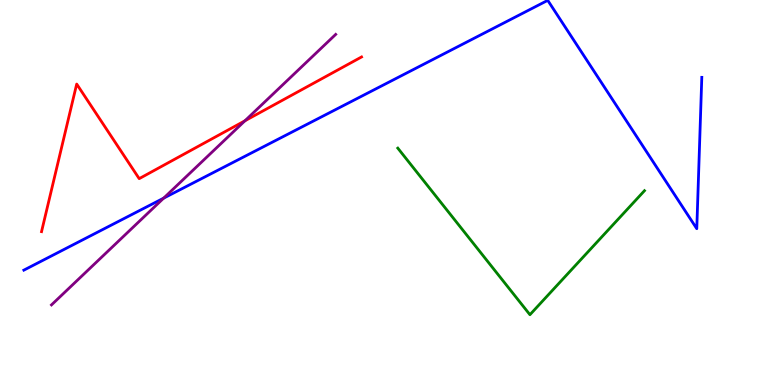[{'lines': ['blue', 'red'], 'intersections': []}, {'lines': ['green', 'red'], 'intersections': []}, {'lines': ['purple', 'red'], 'intersections': [{'x': 3.16, 'y': 6.86}]}, {'lines': ['blue', 'green'], 'intersections': []}, {'lines': ['blue', 'purple'], 'intersections': [{'x': 2.11, 'y': 4.85}]}, {'lines': ['green', 'purple'], 'intersections': []}]